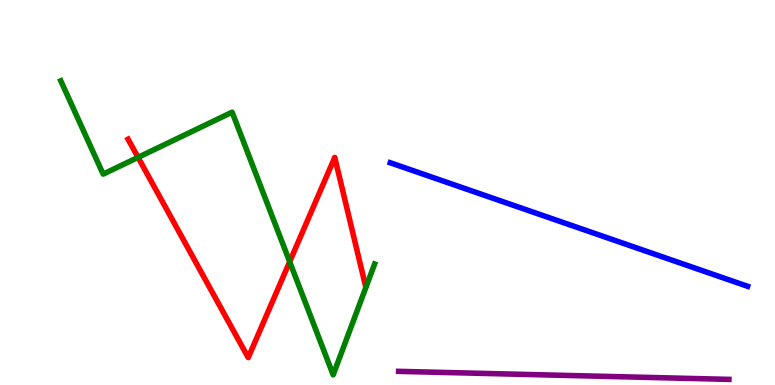[{'lines': ['blue', 'red'], 'intersections': []}, {'lines': ['green', 'red'], 'intersections': [{'x': 1.78, 'y': 5.91}, {'x': 3.74, 'y': 3.2}]}, {'lines': ['purple', 'red'], 'intersections': []}, {'lines': ['blue', 'green'], 'intersections': []}, {'lines': ['blue', 'purple'], 'intersections': []}, {'lines': ['green', 'purple'], 'intersections': []}]